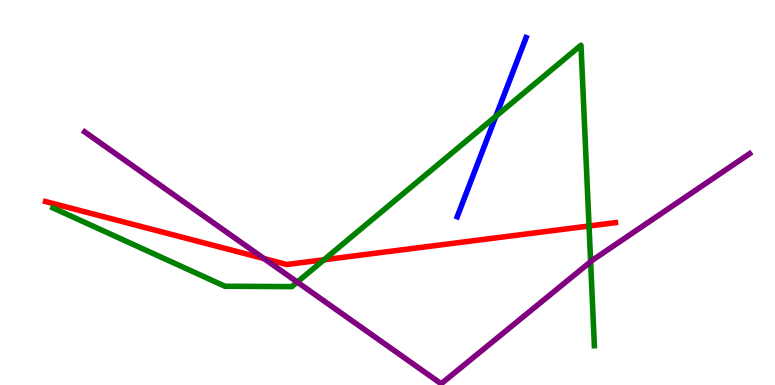[{'lines': ['blue', 'red'], 'intersections': []}, {'lines': ['green', 'red'], 'intersections': [{'x': 4.18, 'y': 3.25}, {'x': 7.6, 'y': 4.13}]}, {'lines': ['purple', 'red'], 'intersections': [{'x': 3.41, 'y': 3.28}]}, {'lines': ['blue', 'green'], 'intersections': [{'x': 6.4, 'y': 6.98}]}, {'lines': ['blue', 'purple'], 'intersections': []}, {'lines': ['green', 'purple'], 'intersections': [{'x': 3.84, 'y': 2.67}, {'x': 7.62, 'y': 3.2}]}]